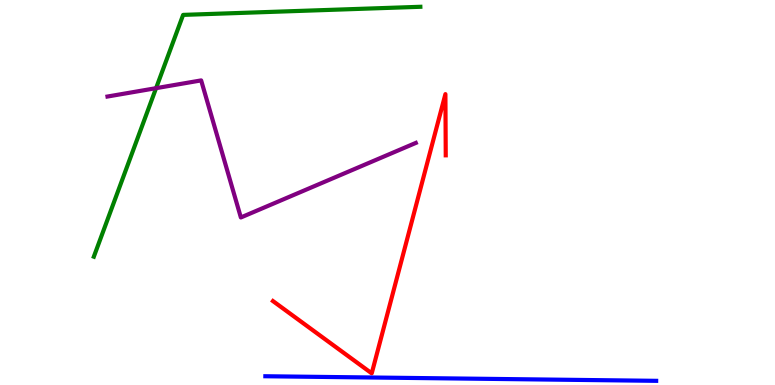[{'lines': ['blue', 'red'], 'intersections': []}, {'lines': ['green', 'red'], 'intersections': []}, {'lines': ['purple', 'red'], 'intersections': []}, {'lines': ['blue', 'green'], 'intersections': []}, {'lines': ['blue', 'purple'], 'intersections': []}, {'lines': ['green', 'purple'], 'intersections': [{'x': 2.01, 'y': 7.71}]}]